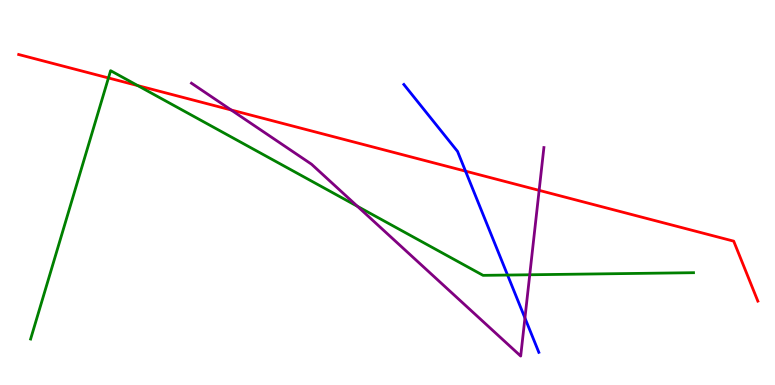[{'lines': ['blue', 'red'], 'intersections': [{'x': 6.01, 'y': 5.55}]}, {'lines': ['green', 'red'], 'intersections': [{'x': 1.4, 'y': 7.98}, {'x': 1.78, 'y': 7.78}]}, {'lines': ['purple', 'red'], 'intersections': [{'x': 2.98, 'y': 7.14}, {'x': 6.96, 'y': 5.06}]}, {'lines': ['blue', 'green'], 'intersections': [{'x': 6.55, 'y': 2.86}]}, {'lines': ['blue', 'purple'], 'intersections': [{'x': 6.77, 'y': 1.74}]}, {'lines': ['green', 'purple'], 'intersections': [{'x': 4.61, 'y': 4.64}, {'x': 6.84, 'y': 2.86}]}]